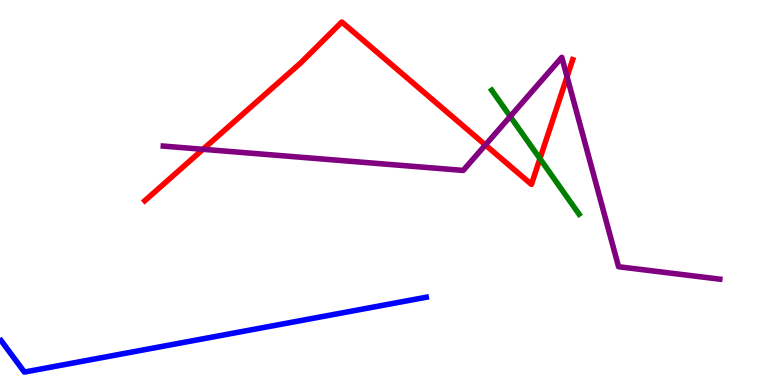[{'lines': ['blue', 'red'], 'intersections': []}, {'lines': ['green', 'red'], 'intersections': [{'x': 6.97, 'y': 5.88}]}, {'lines': ['purple', 'red'], 'intersections': [{'x': 2.62, 'y': 6.12}, {'x': 6.26, 'y': 6.23}, {'x': 7.32, 'y': 8.01}]}, {'lines': ['blue', 'green'], 'intersections': []}, {'lines': ['blue', 'purple'], 'intersections': []}, {'lines': ['green', 'purple'], 'intersections': [{'x': 6.58, 'y': 6.97}]}]